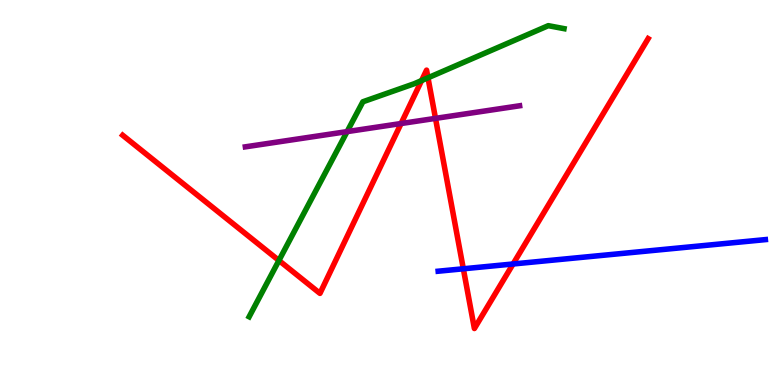[{'lines': ['blue', 'red'], 'intersections': [{'x': 5.98, 'y': 3.02}, {'x': 6.62, 'y': 3.14}]}, {'lines': ['green', 'red'], 'intersections': [{'x': 3.6, 'y': 3.23}, {'x': 5.44, 'y': 7.91}, {'x': 5.52, 'y': 7.98}]}, {'lines': ['purple', 'red'], 'intersections': [{'x': 5.18, 'y': 6.79}, {'x': 5.62, 'y': 6.93}]}, {'lines': ['blue', 'green'], 'intersections': []}, {'lines': ['blue', 'purple'], 'intersections': []}, {'lines': ['green', 'purple'], 'intersections': [{'x': 4.48, 'y': 6.58}]}]